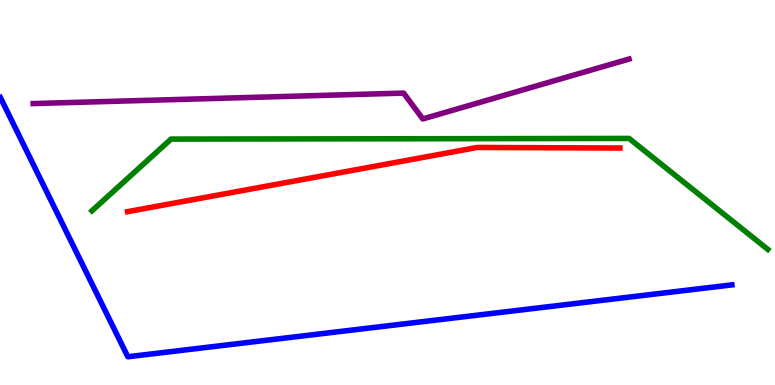[{'lines': ['blue', 'red'], 'intersections': []}, {'lines': ['green', 'red'], 'intersections': []}, {'lines': ['purple', 'red'], 'intersections': []}, {'lines': ['blue', 'green'], 'intersections': []}, {'lines': ['blue', 'purple'], 'intersections': []}, {'lines': ['green', 'purple'], 'intersections': []}]